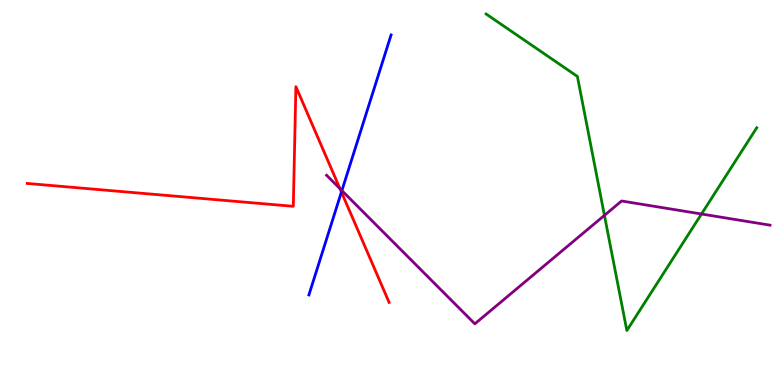[{'lines': ['blue', 'red'], 'intersections': [{'x': 4.41, 'y': 5.01}]}, {'lines': ['green', 'red'], 'intersections': []}, {'lines': ['purple', 'red'], 'intersections': [{'x': 4.39, 'y': 5.1}]}, {'lines': ['blue', 'green'], 'intersections': []}, {'lines': ['blue', 'purple'], 'intersections': [{'x': 4.41, 'y': 5.05}]}, {'lines': ['green', 'purple'], 'intersections': [{'x': 7.8, 'y': 4.41}, {'x': 9.05, 'y': 4.44}]}]